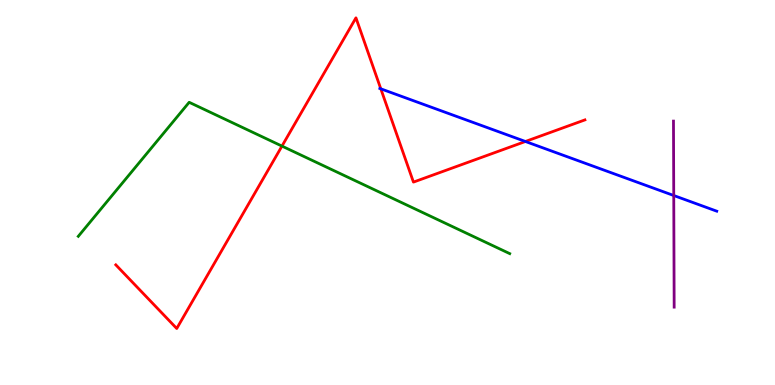[{'lines': ['blue', 'red'], 'intersections': [{'x': 4.91, 'y': 7.69}, {'x': 6.78, 'y': 6.33}]}, {'lines': ['green', 'red'], 'intersections': [{'x': 3.64, 'y': 6.21}]}, {'lines': ['purple', 'red'], 'intersections': []}, {'lines': ['blue', 'green'], 'intersections': []}, {'lines': ['blue', 'purple'], 'intersections': [{'x': 8.69, 'y': 4.92}]}, {'lines': ['green', 'purple'], 'intersections': []}]